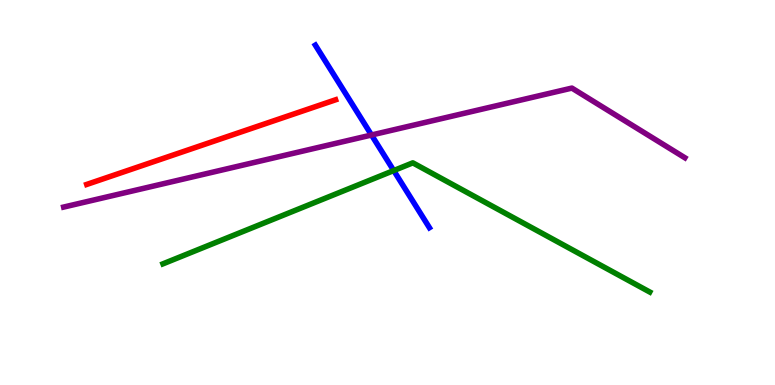[{'lines': ['blue', 'red'], 'intersections': []}, {'lines': ['green', 'red'], 'intersections': []}, {'lines': ['purple', 'red'], 'intersections': []}, {'lines': ['blue', 'green'], 'intersections': [{'x': 5.08, 'y': 5.57}]}, {'lines': ['blue', 'purple'], 'intersections': [{'x': 4.79, 'y': 6.49}]}, {'lines': ['green', 'purple'], 'intersections': []}]